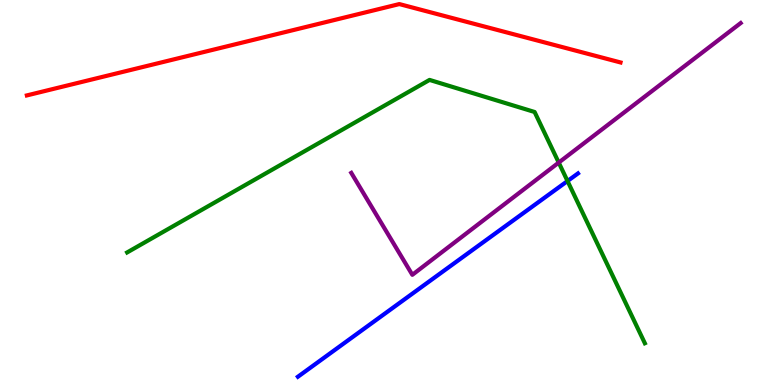[{'lines': ['blue', 'red'], 'intersections': []}, {'lines': ['green', 'red'], 'intersections': []}, {'lines': ['purple', 'red'], 'intersections': []}, {'lines': ['blue', 'green'], 'intersections': [{'x': 7.32, 'y': 5.3}]}, {'lines': ['blue', 'purple'], 'intersections': []}, {'lines': ['green', 'purple'], 'intersections': [{'x': 7.21, 'y': 5.78}]}]